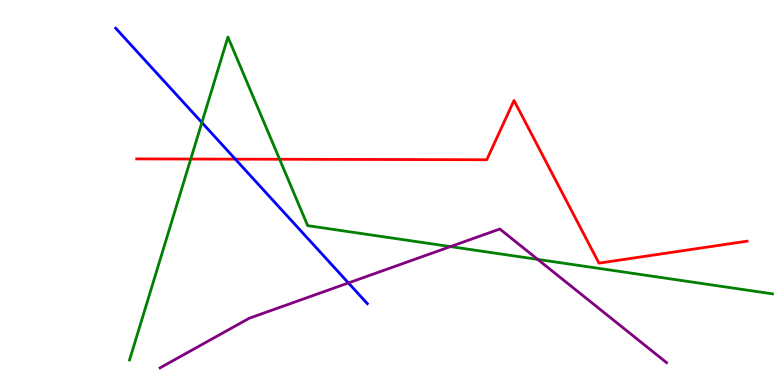[{'lines': ['blue', 'red'], 'intersections': [{'x': 3.04, 'y': 5.87}]}, {'lines': ['green', 'red'], 'intersections': [{'x': 2.46, 'y': 5.87}, {'x': 3.61, 'y': 5.86}]}, {'lines': ['purple', 'red'], 'intersections': []}, {'lines': ['blue', 'green'], 'intersections': [{'x': 2.6, 'y': 6.82}]}, {'lines': ['blue', 'purple'], 'intersections': [{'x': 4.5, 'y': 2.65}]}, {'lines': ['green', 'purple'], 'intersections': [{'x': 5.81, 'y': 3.59}, {'x': 6.94, 'y': 3.26}]}]